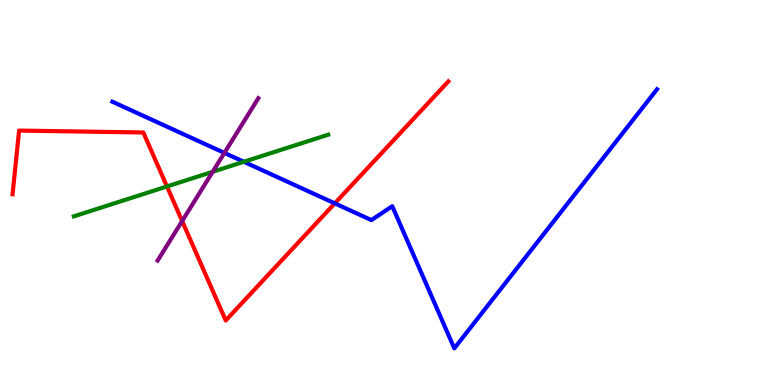[{'lines': ['blue', 'red'], 'intersections': [{'x': 4.32, 'y': 4.72}]}, {'lines': ['green', 'red'], 'intersections': [{'x': 2.15, 'y': 5.16}]}, {'lines': ['purple', 'red'], 'intersections': [{'x': 2.35, 'y': 4.26}]}, {'lines': ['blue', 'green'], 'intersections': [{'x': 3.15, 'y': 5.8}]}, {'lines': ['blue', 'purple'], 'intersections': [{'x': 2.9, 'y': 6.03}]}, {'lines': ['green', 'purple'], 'intersections': [{'x': 2.74, 'y': 5.54}]}]